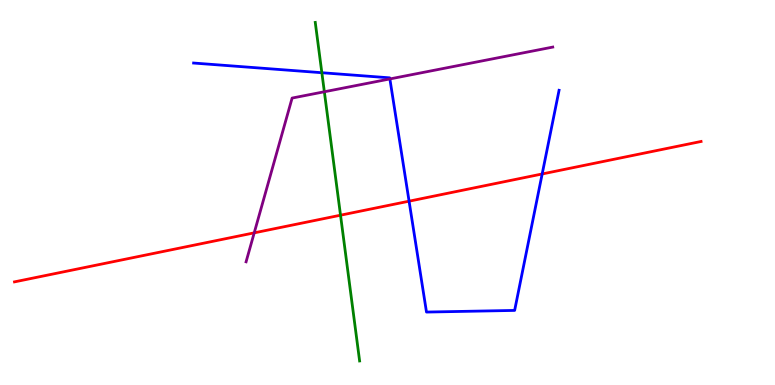[{'lines': ['blue', 'red'], 'intersections': [{'x': 5.28, 'y': 4.77}, {'x': 7.0, 'y': 5.48}]}, {'lines': ['green', 'red'], 'intersections': [{'x': 4.39, 'y': 4.41}]}, {'lines': ['purple', 'red'], 'intersections': [{'x': 3.28, 'y': 3.95}]}, {'lines': ['blue', 'green'], 'intersections': [{'x': 4.15, 'y': 8.11}]}, {'lines': ['blue', 'purple'], 'intersections': [{'x': 5.03, 'y': 7.95}]}, {'lines': ['green', 'purple'], 'intersections': [{'x': 4.19, 'y': 7.62}]}]